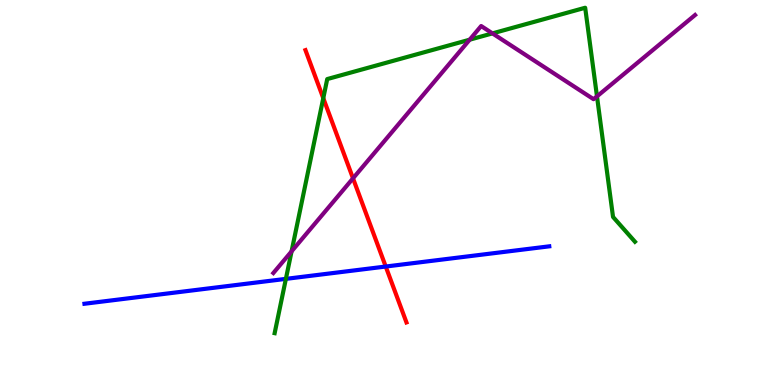[{'lines': ['blue', 'red'], 'intersections': [{'x': 4.98, 'y': 3.08}]}, {'lines': ['green', 'red'], 'intersections': [{'x': 4.17, 'y': 7.45}]}, {'lines': ['purple', 'red'], 'intersections': [{'x': 4.56, 'y': 5.37}]}, {'lines': ['blue', 'green'], 'intersections': [{'x': 3.69, 'y': 2.76}]}, {'lines': ['blue', 'purple'], 'intersections': []}, {'lines': ['green', 'purple'], 'intersections': [{'x': 3.76, 'y': 3.47}, {'x': 6.06, 'y': 8.97}, {'x': 6.35, 'y': 9.13}, {'x': 7.7, 'y': 7.5}]}]